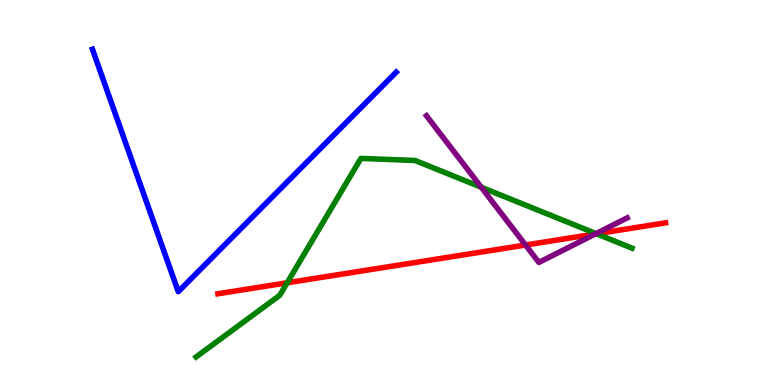[{'lines': ['blue', 'red'], 'intersections': []}, {'lines': ['green', 'red'], 'intersections': [{'x': 3.71, 'y': 2.65}, {'x': 7.7, 'y': 3.93}]}, {'lines': ['purple', 'red'], 'intersections': [{'x': 6.78, 'y': 3.64}, {'x': 7.68, 'y': 3.92}]}, {'lines': ['blue', 'green'], 'intersections': []}, {'lines': ['blue', 'purple'], 'intersections': []}, {'lines': ['green', 'purple'], 'intersections': [{'x': 6.21, 'y': 5.14}, {'x': 7.69, 'y': 3.93}]}]